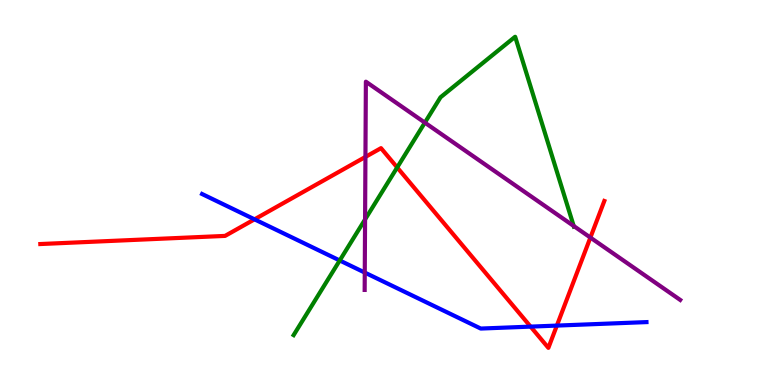[{'lines': ['blue', 'red'], 'intersections': [{'x': 3.28, 'y': 4.3}, {'x': 6.85, 'y': 1.52}, {'x': 7.19, 'y': 1.54}]}, {'lines': ['green', 'red'], 'intersections': [{'x': 5.12, 'y': 5.65}]}, {'lines': ['purple', 'red'], 'intersections': [{'x': 4.72, 'y': 5.92}, {'x': 7.62, 'y': 3.83}]}, {'lines': ['blue', 'green'], 'intersections': [{'x': 4.38, 'y': 3.23}]}, {'lines': ['blue', 'purple'], 'intersections': [{'x': 4.71, 'y': 2.92}]}, {'lines': ['green', 'purple'], 'intersections': [{'x': 4.71, 'y': 4.3}, {'x': 5.48, 'y': 6.81}, {'x': 7.4, 'y': 4.13}]}]